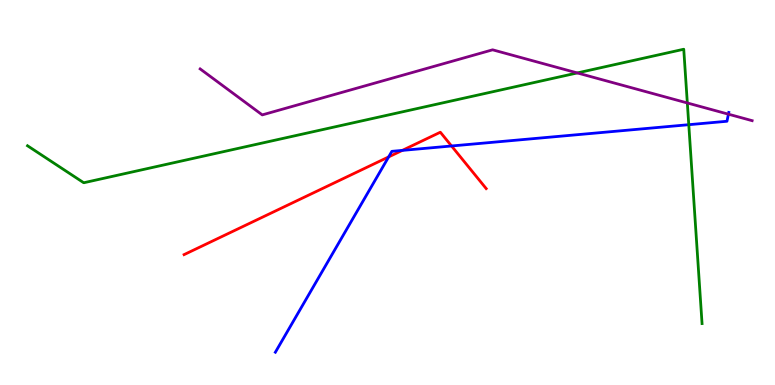[{'lines': ['blue', 'red'], 'intersections': [{'x': 5.01, 'y': 5.92}, {'x': 5.19, 'y': 6.09}, {'x': 5.83, 'y': 6.21}]}, {'lines': ['green', 'red'], 'intersections': []}, {'lines': ['purple', 'red'], 'intersections': []}, {'lines': ['blue', 'green'], 'intersections': [{'x': 8.89, 'y': 6.76}]}, {'lines': ['blue', 'purple'], 'intersections': [{'x': 9.4, 'y': 7.03}]}, {'lines': ['green', 'purple'], 'intersections': [{'x': 7.45, 'y': 8.11}, {'x': 8.87, 'y': 7.33}]}]